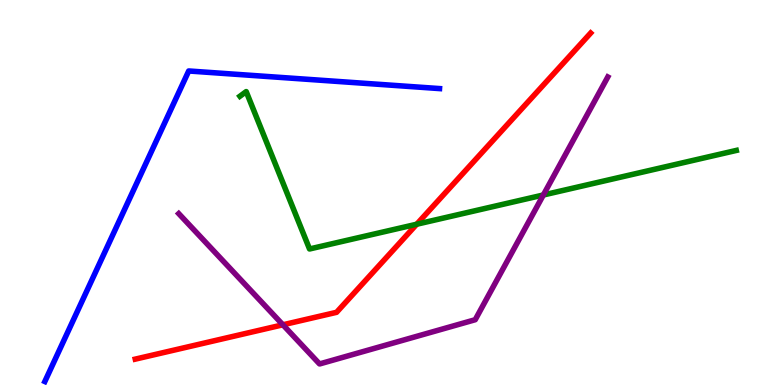[{'lines': ['blue', 'red'], 'intersections': []}, {'lines': ['green', 'red'], 'intersections': [{'x': 5.38, 'y': 4.18}]}, {'lines': ['purple', 'red'], 'intersections': [{'x': 3.65, 'y': 1.56}]}, {'lines': ['blue', 'green'], 'intersections': []}, {'lines': ['blue', 'purple'], 'intersections': []}, {'lines': ['green', 'purple'], 'intersections': [{'x': 7.01, 'y': 4.94}]}]